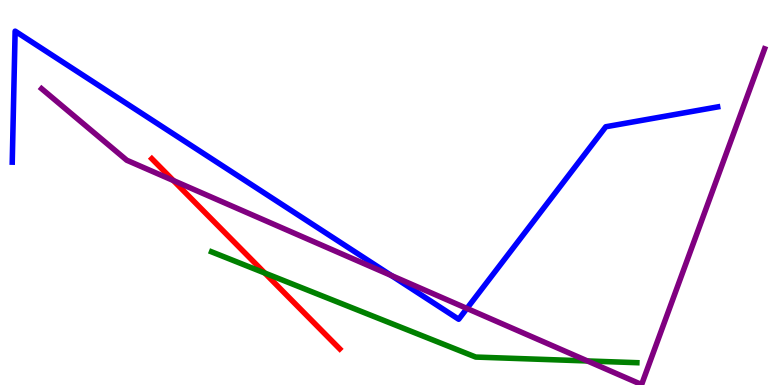[{'lines': ['blue', 'red'], 'intersections': []}, {'lines': ['green', 'red'], 'intersections': [{'x': 3.42, 'y': 2.91}]}, {'lines': ['purple', 'red'], 'intersections': [{'x': 2.24, 'y': 5.31}]}, {'lines': ['blue', 'green'], 'intersections': []}, {'lines': ['blue', 'purple'], 'intersections': [{'x': 5.05, 'y': 2.84}, {'x': 6.02, 'y': 1.99}]}, {'lines': ['green', 'purple'], 'intersections': [{'x': 7.58, 'y': 0.624}]}]